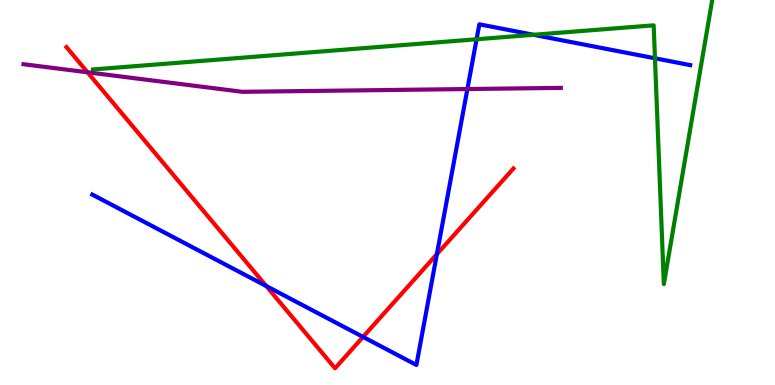[{'lines': ['blue', 'red'], 'intersections': [{'x': 3.44, 'y': 2.57}, {'x': 4.68, 'y': 1.25}, {'x': 5.64, 'y': 3.4}]}, {'lines': ['green', 'red'], 'intersections': []}, {'lines': ['purple', 'red'], 'intersections': [{'x': 1.13, 'y': 8.12}]}, {'lines': ['blue', 'green'], 'intersections': [{'x': 6.15, 'y': 8.98}, {'x': 6.88, 'y': 9.1}, {'x': 8.45, 'y': 8.49}]}, {'lines': ['blue', 'purple'], 'intersections': [{'x': 6.03, 'y': 7.69}]}, {'lines': ['green', 'purple'], 'intersections': []}]